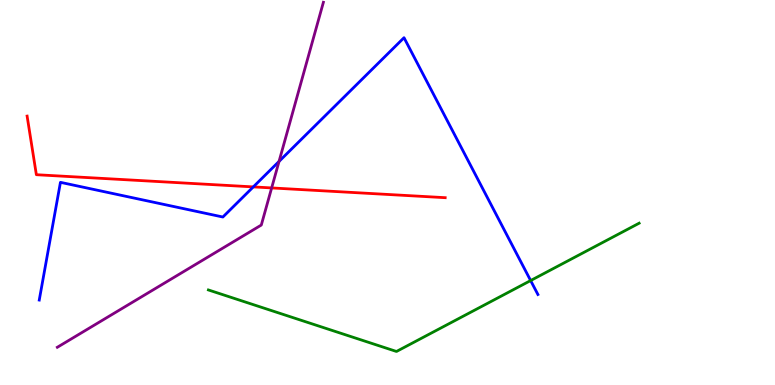[{'lines': ['blue', 'red'], 'intersections': [{'x': 3.27, 'y': 5.15}]}, {'lines': ['green', 'red'], 'intersections': []}, {'lines': ['purple', 'red'], 'intersections': [{'x': 3.51, 'y': 5.12}]}, {'lines': ['blue', 'green'], 'intersections': [{'x': 6.85, 'y': 2.71}]}, {'lines': ['blue', 'purple'], 'intersections': [{'x': 3.6, 'y': 5.81}]}, {'lines': ['green', 'purple'], 'intersections': []}]